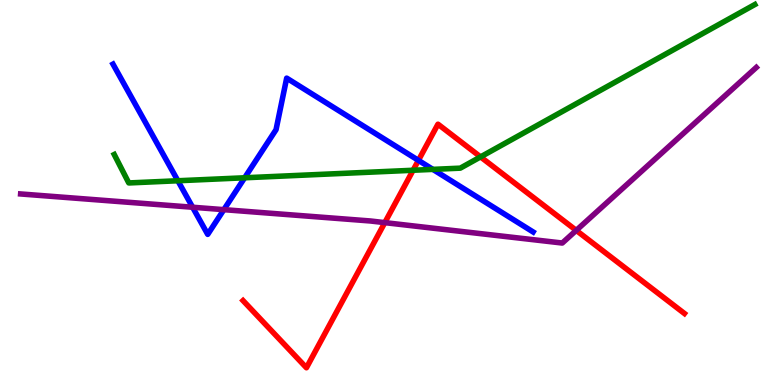[{'lines': ['blue', 'red'], 'intersections': [{'x': 5.4, 'y': 5.83}]}, {'lines': ['green', 'red'], 'intersections': [{'x': 5.33, 'y': 5.58}, {'x': 6.2, 'y': 5.92}]}, {'lines': ['purple', 'red'], 'intersections': [{'x': 4.97, 'y': 4.22}, {'x': 7.44, 'y': 4.02}]}, {'lines': ['blue', 'green'], 'intersections': [{'x': 2.3, 'y': 5.31}, {'x': 3.16, 'y': 5.38}, {'x': 5.59, 'y': 5.6}]}, {'lines': ['blue', 'purple'], 'intersections': [{'x': 2.49, 'y': 4.62}, {'x': 2.89, 'y': 4.55}]}, {'lines': ['green', 'purple'], 'intersections': []}]